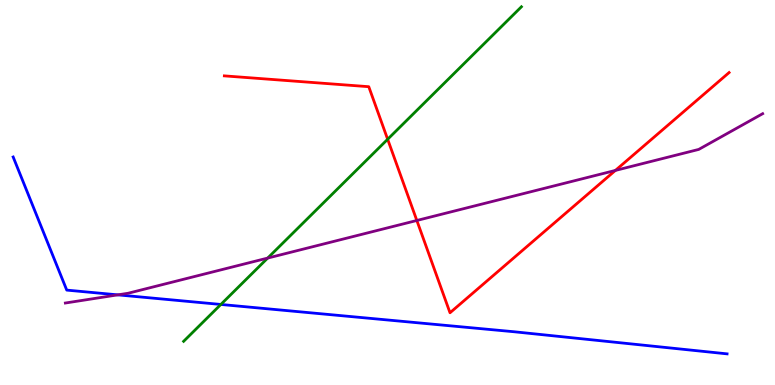[{'lines': ['blue', 'red'], 'intersections': []}, {'lines': ['green', 'red'], 'intersections': [{'x': 5.0, 'y': 6.38}]}, {'lines': ['purple', 'red'], 'intersections': [{'x': 5.38, 'y': 4.27}, {'x': 7.94, 'y': 5.57}]}, {'lines': ['blue', 'green'], 'intersections': [{'x': 2.85, 'y': 2.09}]}, {'lines': ['blue', 'purple'], 'intersections': [{'x': 1.52, 'y': 2.34}]}, {'lines': ['green', 'purple'], 'intersections': [{'x': 3.45, 'y': 3.3}]}]